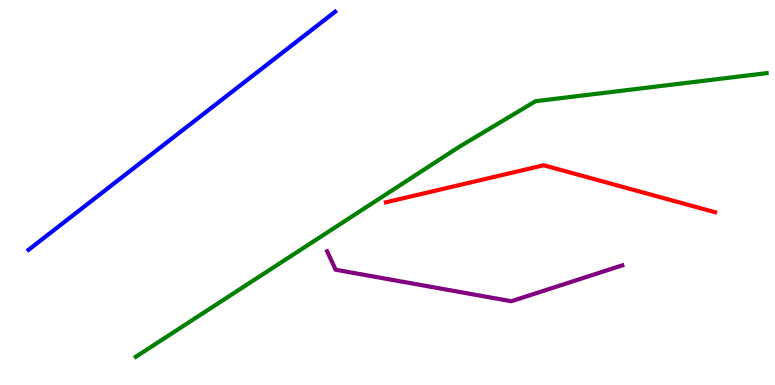[{'lines': ['blue', 'red'], 'intersections': []}, {'lines': ['green', 'red'], 'intersections': []}, {'lines': ['purple', 'red'], 'intersections': []}, {'lines': ['blue', 'green'], 'intersections': []}, {'lines': ['blue', 'purple'], 'intersections': []}, {'lines': ['green', 'purple'], 'intersections': []}]